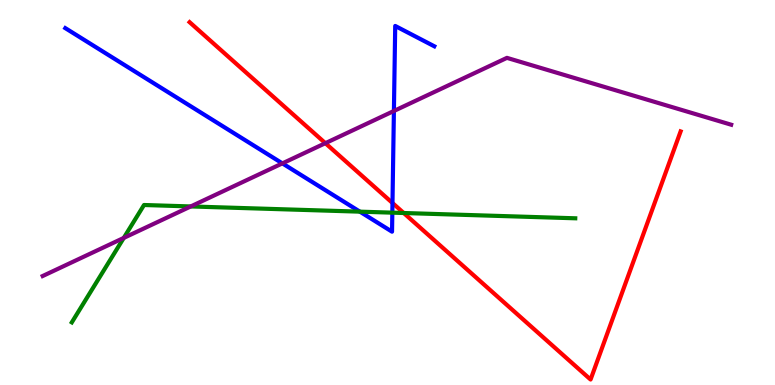[{'lines': ['blue', 'red'], 'intersections': [{'x': 5.06, 'y': 4.73}]}, {'lines': ['green', 'red'], 'intersections': [{'x': 5.21, 'y': 4.47}]}, {'lines': ['purple', 'red'], 'intersections': [{'x': 4.2, 'y': 6.28}]}, {'lines': ['blue', 'green'], 'intersections': [{'x': 4.64, 'y': 4.5}, {'x': 5.06, 'y': 4.48}]}, {'lines': ['blue', 'purple'], 'intersections': [{'x': 3.64, 'y': 5.76}, {'x': 5.08, 'y': 7.12}]}, {'lines': ['green', 'purple'], 'intersections': [{'x': 1.6, 'y': 3.82}, {'x': 2.46, 'y': 4.64}]}]